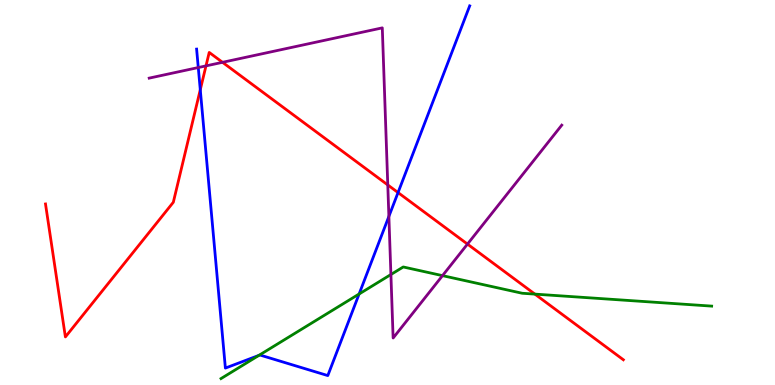[{'lines': ['blue', 'red'], 'intersections': [{'x': 2.58, 'y': 7.67}, {'x': 5.14, 'y': 5.0}]}, {'lines': ['green', 'red'], 'intersections': [{'x': 6.9, 'y': 2.36}]}, {'lines': ['purple', 'red'], 'intersections': [{'x': 2.66, 'y': 8.29}, {'x': 2.87, 'y': 8.38}, {'x': 5.0, 'y': 5.2}, {'x': 6.03, 'y': 3.66}]}, {'lines': ['blue', 'green'], 'intersections': [{'x': 3.34, 'y': 0.769}, {'x': 4.63, 'y': 2.36}]}, {'lines': ['blue', 'purple'], 'intersections': [{'x': 2.56, 'y': 8.25}, {'x': 5.02, 'y': 4.38}]}, {'lines': ['green', 'purple'], 'intersections': [{'x': 5.04, 'y': 2.87}, {'x': 5.71, 'y': 2.84}]}]